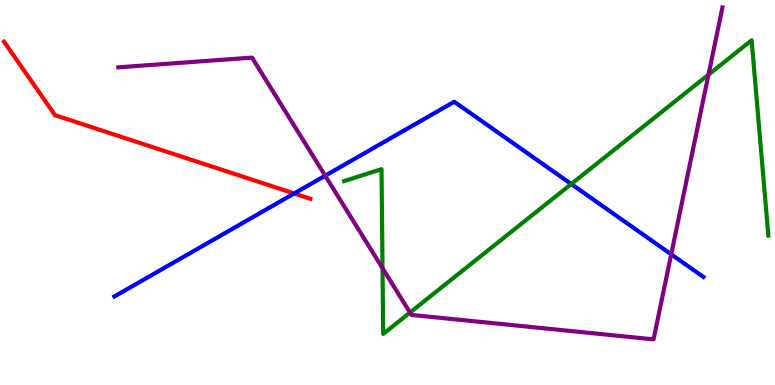[{'lines': ['blue', 'red'], 'intersections': [{'x': 3.8, 'y': 4.97}]}, {'lines': ['green', 'red'], 'intersections': []}, {'lines': ['purple', 'red'], 'intersections': []}, {'lines': ['blue', 'green'], 'intersections': [{'x': 7.37, 'y': 5.22}]}, {'lines': ['blue', 'purple'], 'intersections': [{'x': 4.2, 'y': 5.44}, {'x': 8.66, 'y': 3.39}]}, {'lines': ['green', 'purple'], 'intersections': [{'x': 4.94, 'y': 3.03}, {'x': 5.29, 'y': 1.88}, {'x': 9.14, 'y': 8.06}]}]